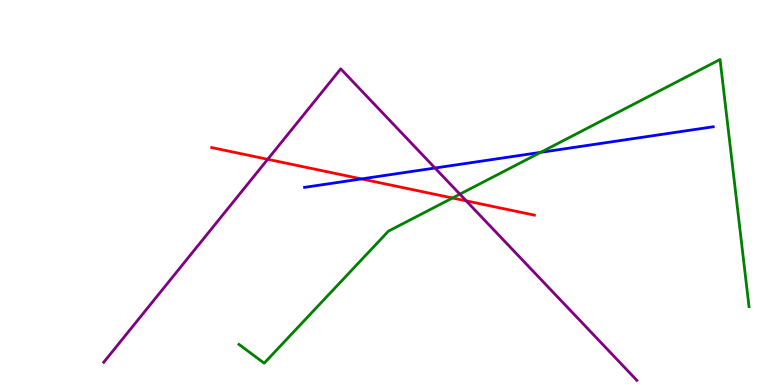[{'lines': ['blue', 'red'], 'intersections': [{'x': 4.66, 'y': 5.35}]}, {'lines': ['green', 'red'], 'intersections': [{'x': 5.84, 'y': 4.86}]}, {'lines': ['purple', 'red'], 'intersections': [{'x': 3.45, 'y': 5.86}, {'x': 6.02, 'y': 4.78}]}, {'lines': ['blue', 'green'], 'intersections': [{'x': 6.98, 'y': 6.04}]}, {'lines': ['blue', 'purple'], 'intersections': [{'x': 5.61, 'y': 5.64}]}, {'lines': ['green', 'purple'], 'intersections': [{'x': 5.93, 'y': 4.96}]}]